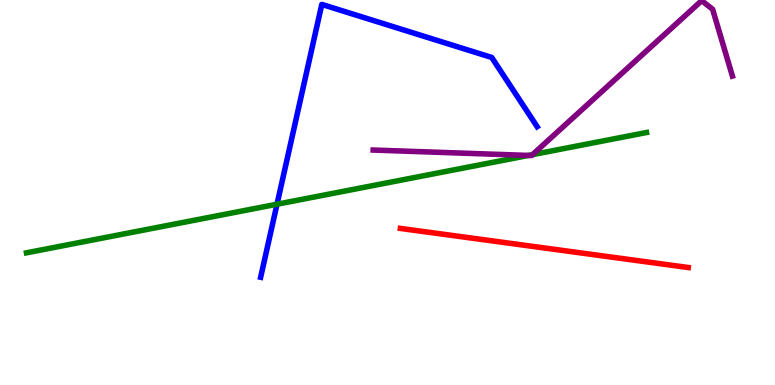[{'lines': ['blue', 'red'], 'intersections': []}, {'lines': ['green', 'red'], 'intersections': []}, {'lines': ['purple', 'red'], 'intersections': []}, {'lines': ['blue', 'green'], 'intersections': [{'x': 3.57, 'y': 4.7}]}, {'lines': ['blue', 'purple'], 'intersections': []}, {'lines': ['green', 'purple'], 'intersections': [{'x': 6.82, 'y': 5.96}, {'x': 6.87, 'y': 5.98}]}]